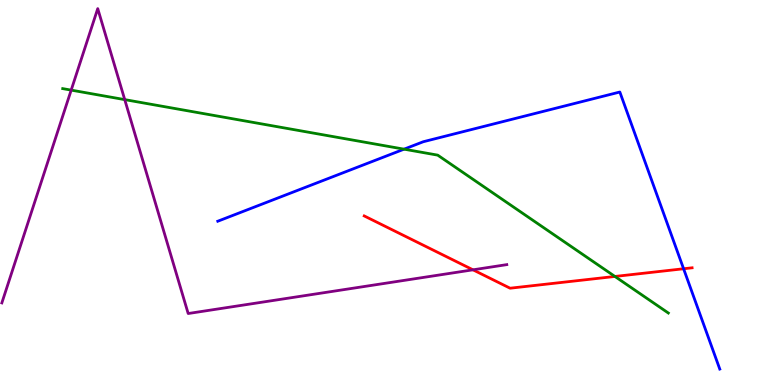[{'lines': ['blue', 'red'], 'intersections': [{'x': 8.82, 'y': 3.02}]}, {'lines': ['green', 'red'], 'intersections': [{'x': 7.93, 'y': 2.82}]}, {'lines': ['purple', 'red'], 'intersections': [{'x': 6.1, 'y': 2.99}]}, {'lines': ['blue', 'green'], 'intersections': [{'x': 5.21, 'y': 6.13}]}, {'lines': ['blue', 'purple'], 'intersections': []}, {'lines': ['green', 'purple'], 'intersections': [{'x': 0.919, 'y': 7.66}, {'x': 1.61, 'y': 7.41}]}]